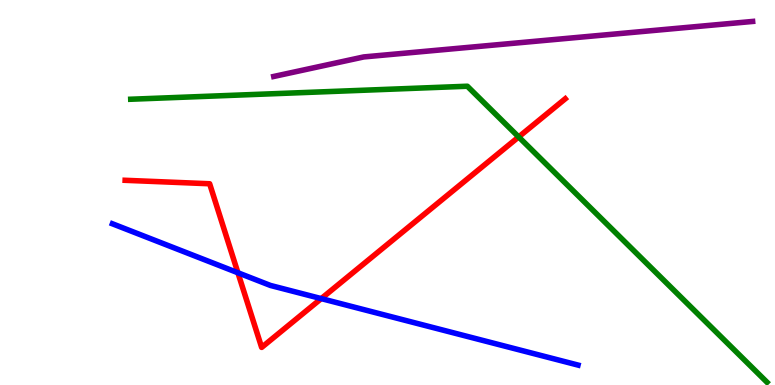[{'lines': ['blue', 'red'], 'intersections': [{'x': 3.07, 'y': 2.92}, {'x': 4.15, 'y': 2.24}]}, {'lines': ['green', 'red'], 'intersections': [{'x': 6.69, 'y': 6.44}]}, {'lines': ['purple', 'red'], 'intersections': []}, {'lines': ['blue', 'green'], 'intersections': []}, {'lines': ['blue', 'purple'], 'intersections': []}, {'lines': ['green', 'purple'], 'intersections': []}]